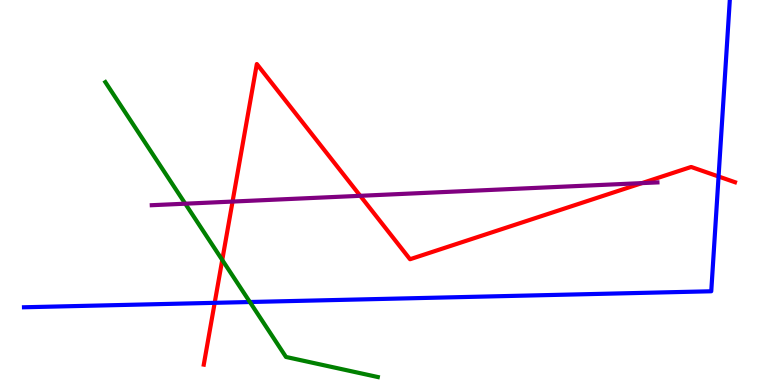[{'lines': ['blue', 'red'], 'intersections': [{'x': 2.77, 'y': 2.13}, {'x': 9.27, 'y': 5.42}]}, {'lines': ['green', 'red'], 'intersections': [{'x': 2.87, 'y': 3.25}]}, {'lines': ['purple', 'red'], 'intersections': [{'x': 3.0, 'y': 4.76}, {'x': 4.65, 'y': 4.91}, {'x': 8.28, 'y': 5.24}]}, {'lines': ['blue', 'green'], 'intersections': [{'x': 3.22, 'y': 2.16}]}, {'lines': ['blue', 'purple'], 'intersections': []}, {'lines': ['green', 'purple'], 'intersections': [{'x': 2.39, 'y': 4.71}]}]